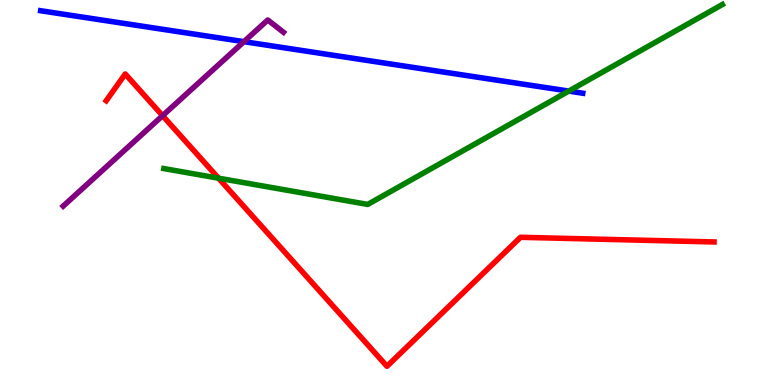[{'lines': ['blue', 'red'], 'intersections': []}, {'lines': ['green', 'red'], 'intersections': [{'x': 2.82, 'y': 5.37}]}, {'lines': ['purple', 'red'], 'intersections': [{'x': 2.1, 'y': 7.0}]}, {'lines': ['blue', 'green'], 'intersections': [{'x': 7.34, 'y': 7.63}]}, {'lines': ['blue', 'purple'], 'intersections': [{'x': 3.15, 'y': 8.92}]}, {'lines': ['green', 'purple'], 'intersections': []}]